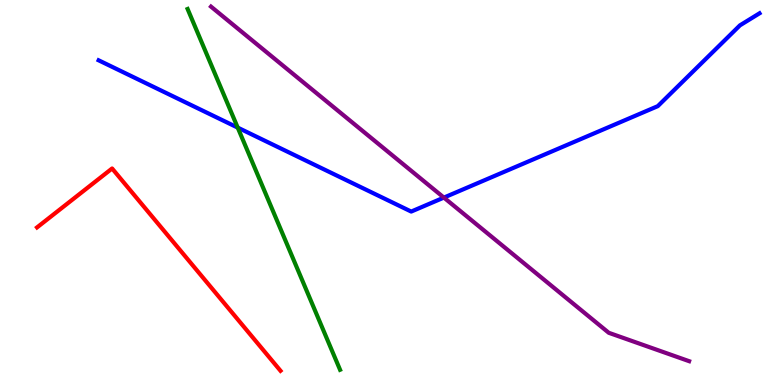[{'lines': ['blue', 'red'], 'intersections': []}, {'lines': ['green', 'red'], 'intersections': []}, {'lines': ['purple', 'red'], 'intersections': []}, {'lines': ['blue', 'green'], 'intersections': [{'x': 3.07, 'y': 6.69}]}, {'lines': ['blue', 'purple'], 'intersections': [{'x': 5.73, 'y': 4.87}]}, {'lines': ['green', 'purple'], 'intersections': []}]